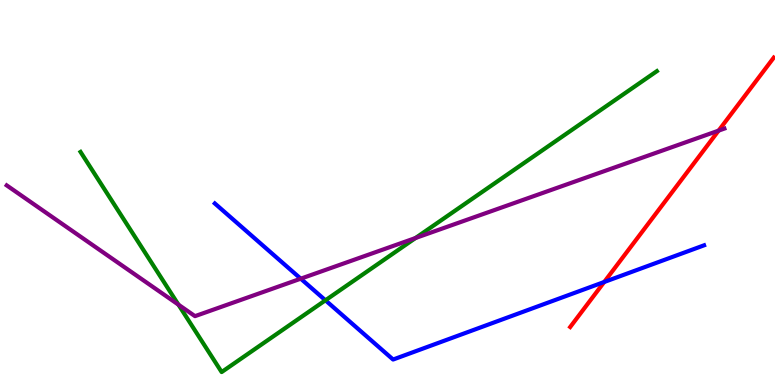[{'lines': ['blue', 'red'], 'intersections': [{'x': 7.8, 'y': 2.68}]}, {'lines': ['green', 'red'], 'intersections': []}, {'lines': ['purple', 'red'], 'intersections': [{'x': 9.27, 'y': 6.61}]}, {'lines': ['blue', 'green'], 'intersections': [{'x': 4.2, 'y': 2.2}]}, {'lines': ['blue', 'purple'], 'intersections': [{'x': 3.88, 'y': 2.76}]}, {'lines': ['green', 'purple'], 'intersections': [{'x': 2.3, 'y': 2.09}, {'x': 5.36, 'y': 3.82}]}]